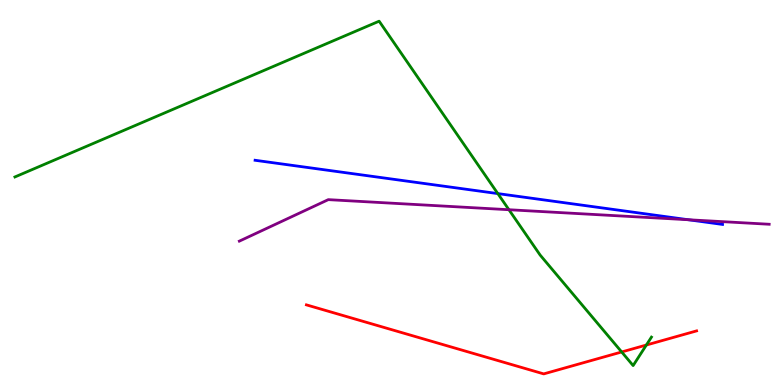[{'lines': ['blue', 'red'], 'intersections': []}, {'lines': ['green', 'red'], 'intersections': [{'x': 8.02, 'y': 0.858}, {'x': 8.34, 'y': 1.04}]}, {'lines': ['purple', 'red'], 'intersections': []}, {'lines': ['blue', 'green'], 'intersections': [{'x': 6.42, 'y': 4.97}]}, {'lines': ['blue', 'purple'], 'intersections': [{'x': 8.88, 'y': 4.29}]}, {'lines': ['green', 'purple'], 'intersections': [{'x': 6.57, 'y': 4.55}]}]